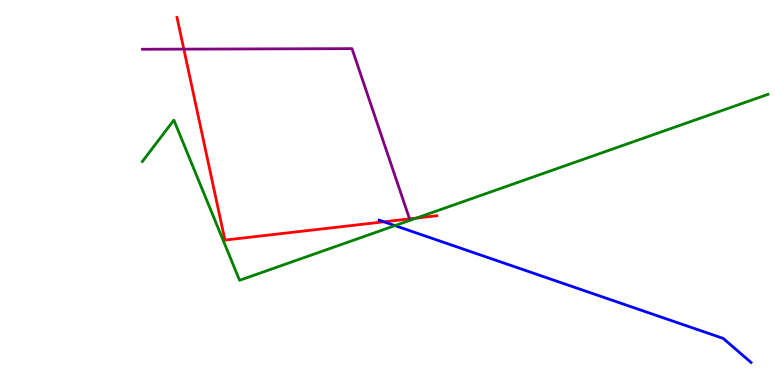[{'lines': ['blue', 'red'], 'intersections': [{'x': 4.95, 'y': 4.24}]}, {'lines': ['green', 'red'], 'intersections': [{'x': 5.37, 'y': 4.34}]}, {'lines': ['purple', 'red'], 'intersections': [{'x': 2.37, 'y': 8.72}]}, {'lines': ['blue', 'green'], 'intersections': [{'x': 5.1, 'y': 4.14}]}, {'lines': ['blue', 'purple'], 'intersections': []}, {'lines': ['green', 'purple'], 'intersections': []}]